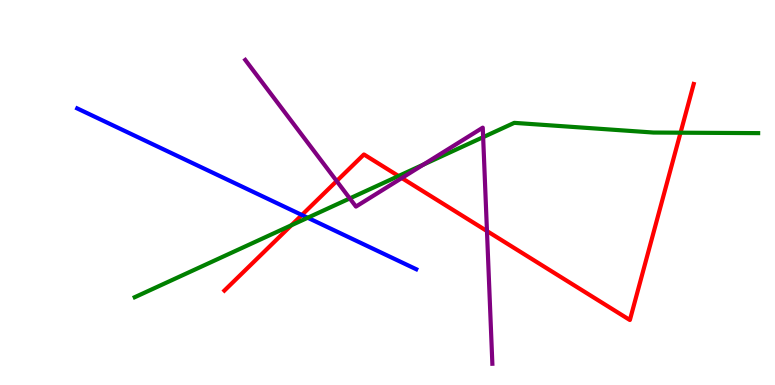[{'lines': ['blue', 'red'], 'intersections': [{'x': 3.9, 'y': 4.42}]}, {'lines': ['green', 'red'], 'intersections': [{'x': 3.76, 'y': 4.15}, {'x': 5.14, 'y': 5.43}, {'x': 8.78, 'y': 6.55}]}, {'lines': ['purple', 'red'], 'intersections': [{'x': 4.34, 'y': 5.3}, {'x': 5.18, 'y': 5.38}, {'x': 6.28, 'y': 4.0}]}, {'lines': ['blue', 'green'], 'intersections': [{'x': 3.97, 'y': 4.34}]}, {'lines': ['blue', 'purple'], 'intersections': []}, {'lines': ['green', 'purple'], 'intersections': [{'x': 4.51, 'y': 4.85}, {'x': 5.46, 'y': 5.72}, {'x': 6.23, 'y': 6.44}]}]